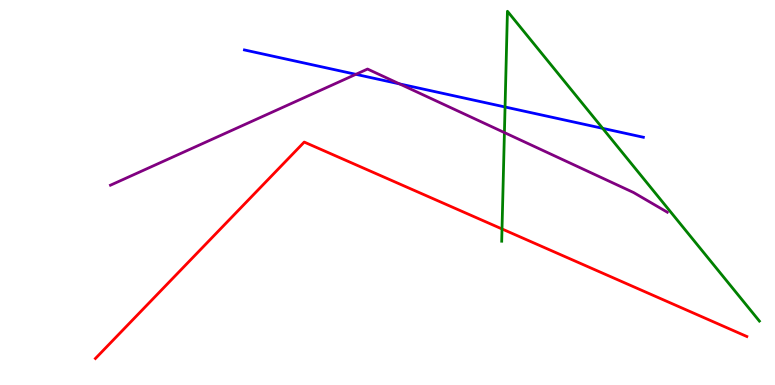[{'lines': ['blue', 'red'], 'intersections': []}, {'lines': ['green', 'red'], 'intersections': [{'x': 6.48, 'y': 4.05}]}, {'lines': ['purple', 'red'], 'intersections': []}, {'lines': ['blue', 'green'], 'intersections': [{'x': 6.52, 'y': 7.22}, {'x': 7.78, 'y': 6.67}]}, {'lines': ['blue', 'purple'], 'intersections': [{'x': 4.59, 'y': 8.07}, {'x': 5.15, 'y': 7.82}]}, {'lines': ['green', 'purple'], 'intersections': [{'x': 6.51, 'y': 6.56}]}]